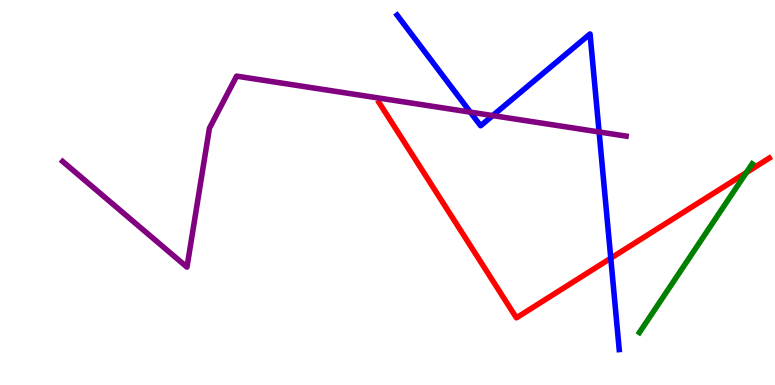[{'lines': ['blue', 'red'], 'intersections': [{'x': 7.88, 'y': 3.29}]}, {'lines': ['green', 'red'], 'intersections': [{'x': 9.63, 'y': 5.52}]}, {'lines': ['purple', 'red'], 'intersections': []}, {'lines': ['blue', 'green'], 'intersections': []}, {'lines': ['blue', 'purple'], 'intersections': [{'x': 6.07, 'y': 7.09}, {'x': 6.36, 'y': 7.0}, {'x': 7.73, 'y': 6.57}]}, {'lines': ['green', 'purple'], 'intersections': []}]